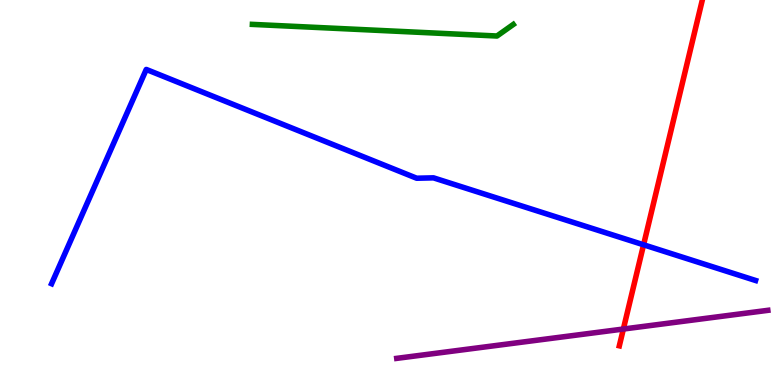[{'lines': ['blue', 'red'], 'intersections': [{'x': 8.3, 'y': 3.64}]}, {'lines': ['green', 'red'], 'intersections': []}, {'lines': ['purple', 'red'], 'intersections': [{'x': 8.04, 'y': 1.45}]}, {'lines': ['blue', 'green'], 'intersections': []}, {'lines': ['blue', 'purple'], 'intersections': []}, {'lines': ['green', 'purple'], 'intersections': []}]